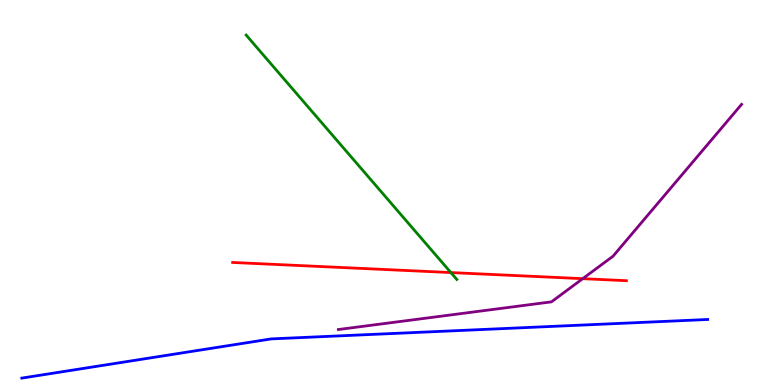[{'lines': ['blue', 'red'], 'intersections': []}, {'lines': ['green', 'red'], 'intersections': [{'x': 5.82, 'y': 2.92}]}, {'lines': ['purple', 'red'], 'intersections': [{'x': 7.52, 'y': 2.76}]}, {'lines': ['blue', 'green'], 'intersections': []}, {'lines': ['blue', 'purple'], 'intersections': []}, {'lines': ['green', 'purple'], 'intersections': []}]